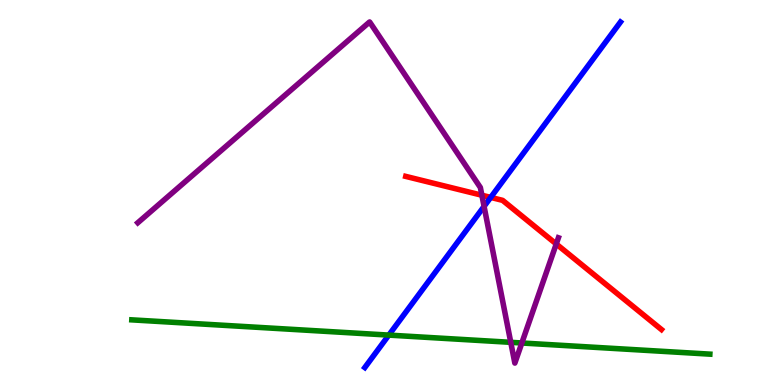[{'lines': ['blue', 'red'], 'intersections': [{'x': 6.33, 'y': 4.87}]}, {'lines': ['green', 'red'], 'intersections': []}, {'lines': ['purple', 'red'], 'intersections': [{'x': 6.22, 'y': 4.93}, {'x': 7.18, 'y': 3.66}]}, {'lines': ['blue', 'green'], 'intersections': [{'x': 5.02, 'y': 1.3}]}, {'lines': ['blue', 'purple'], 'intersections': [{'x': 6.25, 'y': 4.64}]}, {'lines': ['green', 'purple'], 'intersections': [{'x': 6.59, 'y': 1.11}, {'x': 6.73, 'y': 1.09}]}]